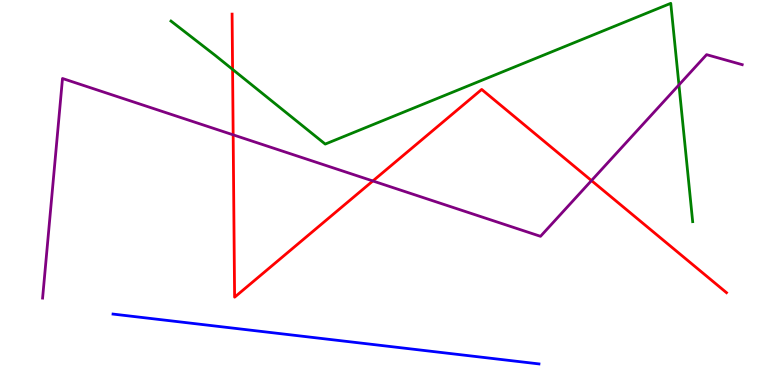[{'lines': ['blue', 'red'], 'intersections': []}, {'lines': ['green', 'red'], 'intersections': [{'x': 3.0, 'y': 8.2}]}, {'lines': ['purple', 'red'], 'intersections': [{'x': 3.01, 'y': 6.5}, {'x': 4.81, 'y': 5.3}, {'x': 7.63, 'y': 5.31}]}, {'lines': ['blue', 'green'], 'intersections': []}, {'lines': ['blue', 'purple'], 'intersections': []}, {'lines': ['green', 'purple'], 'intersections': [{'x': 8.76, 'y': 7.79}]}]